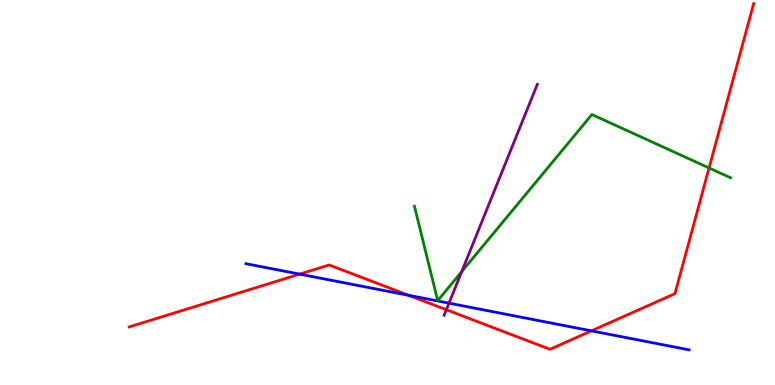[{'lines': ['blue', 'red'], 'intersections': [{'x': 3.87, 'y': 2.88}, {'x': 5.27, 'y': 2.33}, {'x': 7.63, 'y': 1.41}]}, {'lines': ['green', 'red'], 'intersections': [{'x': 9.15, 'y': 5.64}]}, {'lines': ['purple', 'red'], 'intersections': [{'x': 5.76, 'y': 1.95}]}, {'lines': ['blue', 'green'], 'intersections': []}, {'lines': ['blue', 'purple'], 'intersections': [{'x': 5.79, 'y': 2.13}]}, {'lines': ['green', 'purple'], 'intersections': [{'x': 5.96, 'y': 2.94}]}]